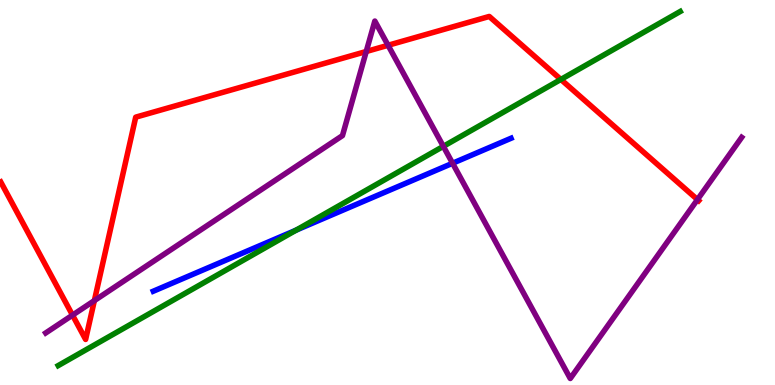[{'lines': ['blue', 'red'], 'intersections': []}, {'lines': ['green', 'red'], 'intersections': [{'x': 7.24, 'y': 7.94}]}, {'lines': ['purple', 'red'], 'intersections': [{'x': 0.936, 'y': 1.81}, {'x': 1.22, 'y': 2.19}, {'x': 4.73, 'y': 8.66}, {'x': 5.01, 'y': 8.82}, {'x': 9.0, 'y': 4.82}]}, {'lines': ['blue', 'green'], 'intersections': [{'x': 3.82, 'y': 4.02}]}, {'lines': ['blue', 'purple'], 'intersections': [{'x': 5.84, 'y': 5.76}]}, {'lines': ['green', 'purple'], 'intersections': [{'x': 5.72, 'y': 6.2}]}]